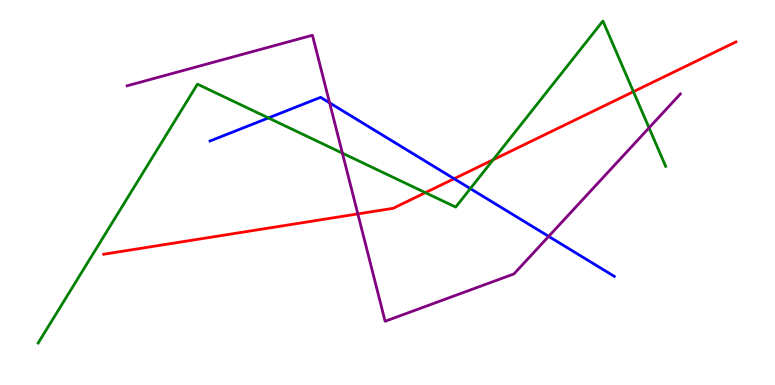[{'lines': ['blue', 'red'], 'intersections': [{'x': 5.86, 'y': 5.36}]}, {'lines': ['green', 'red'], 'intersections': [{'x': 5.49, 'y': 5.0}, {'x': 6.36, 'y': 5.85}, {'x': 8.17, 'y': 7.62}]}, {'lines': ['purple', 'red'], 'intersections': [{'x': 4.62, 'y': 4.44}]}, {'lines': ['blue', 'green'], 'intersections': [{'x': 3.46, 'y': 6.94}, {'x': 6.07, 'y': 5.1}]}, {'lines': ['blue', 'purple'], 'intersections': [{'x': 4.25, 'y': 7.33}, {'x': 7.08, 'y': 3.86}]}, {'lines': ['green', 'purple'], 'intersections': [{'x': 4.42, 'y': 6.02}, {'x': 8.37, 'y': 6.68}]}]